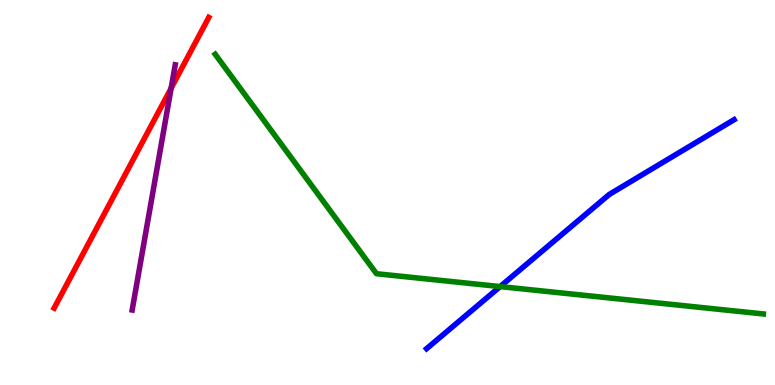[{'lines': ['blue', 'red'], 'intersections': []}, {'lines': ['green', 'red'], 'intersections': []}, {'lines': ['purple', 'red'], 'intersections': [{'x': 2.21, 'y': 7.71}]}, {'lines': ['blue', 'green'], 'intersections': [{'x': 6.45, 'y': 2.56}]}, {'lines': ['blue', 'purple'], 'intersections': []}, {'lines': ['green', 'purple'], 'intersections': []}]